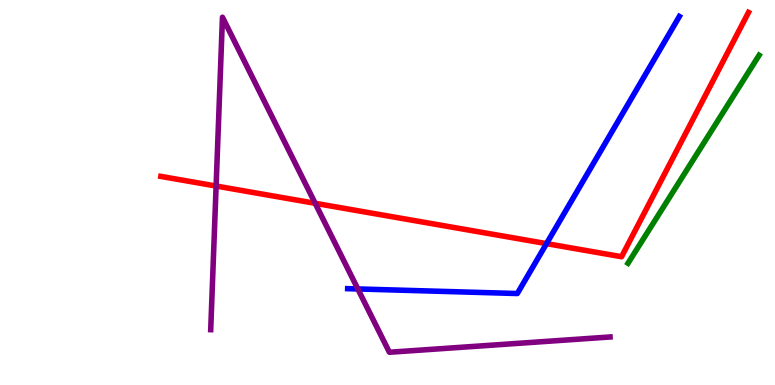[{'lines': ['blue', 'red'], 'intersections': [{'x': 7.05, 'y': 3.67}]}, {'lines': ['green', 'red'], 'intersections': []}, {'lines': ['purple', 'red'], 'intersections': [{'x': 2.79, 'y': 5.17}, {'x': 4.07, 'y': 4.72}]}, {'lines': ['blue', 'green'], 'intersections': []}, {'lines': ['blue', 'purple'], 'intersections': [{'x': 4.62, 'y': 2.49}]}, {'lines': ['green', 'purple'], 'intersections': []}]